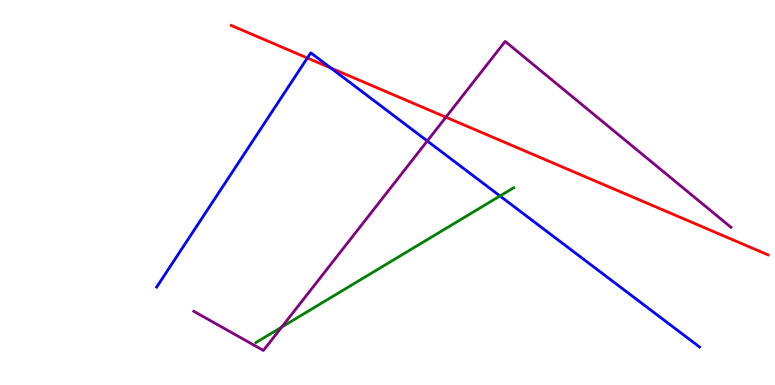[{'lines': ['blue', 'red'], 'intersections': [{'x': 3.97, 'y': 8.49}, {'x': 4.27, 'y': 8.23}]}, {'lines': ['green', 'red'], 'intersections': []}, {'lines': ['purple', 'red'], 'intersections': [{'x': 5.75, 'y': 6.96}]}, {'lines': ['blue', 'green'], 'intersections': [{'x': 6.45, 'y': 4.91}]}, {'lines': ['blue', 'purple'], 'intersections': [{'x': 5.51, 'y': 6.34}]}, {'lines': ['green', 'purple'], 'intersections': [{'x': 3.64, 'y': 1.5}]}]